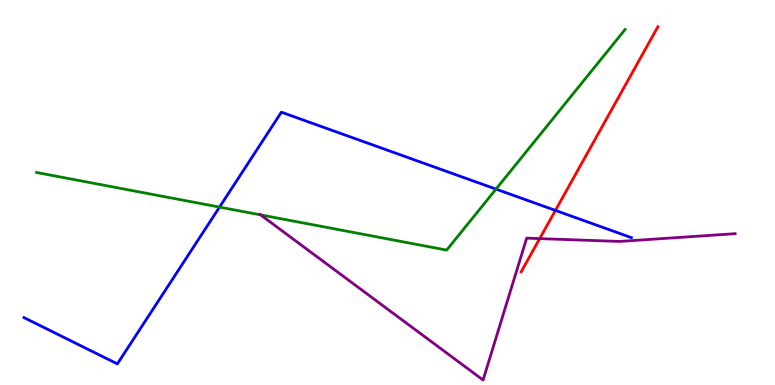[{'lines': ['blue', 'red'], 'intersections': [{'x': 7.17, 'y': 4.53}]}, {'lines': ['green', 'red'], 'intersections': []}, {'lines': ['purple', 'red'], 'intersections': [{'x': 6.96, 'y': 3.8}]}, {'lines': ['blue', 'green'], 'intersections': [{'x': 2.83, 'y': 4.62}, {'x': 6.4, 'y': 5.09}]}, {'lines': ['blue', 'purple'], 'intersections': []}, {'lines': ['green', 'purple'], 'intersections': [{'x': 3.36, 'y': 4.42}]}]